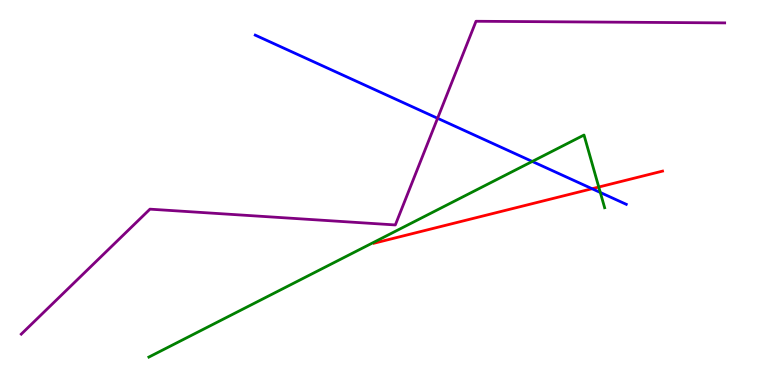[{'lines': ['blue', 'red'], 'intersections': [{'x': 7.64, 'y': 5.1}]}, {'lines': ['green', 'red'], 'intersections': [{'x': 7.73, 'y': 5.14}]}, {'lines': ['purple', 'red'], 'intersections': []}, {'lines': ['blue', 'green'], 'intersections': [{'x': 6.87, 'y': 5.81}, {'x': 7.75, 'y': 5.0}]}, {'lines': ['blue', 'purple'], 'intersections': [{'x': 5.65, 'y': 6.93}]}, {'lines': ['green', 'purple'], 'intersections': []}]